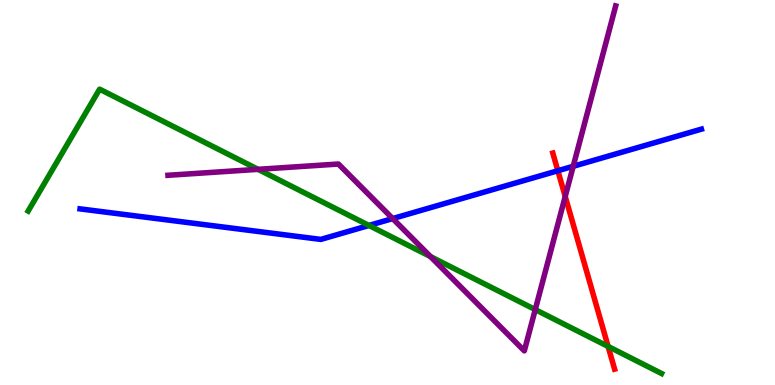[{'lines': ['blue', 'red'], 'intersections': [{'x': 7.2, 'y': 5.57}]}, {'lines': ['green', 'red'], 'intersections': [{'x': 7.85, 'y': 1.0}]}, {'lines': ['purple', 'red'], 'intersections': [{'x': 7.29, 'y': 4.9}]}, {'lines': ['blue', 'green'], 'intersections': [{'x': 4.76, 'y': 4.14}]}, {'lines': ['blue', 'purple'], 'intersections': [{'x': 5.07, 'y': 4.32}, {'x': 7.4, 'y': 5.68}]}, {'lines': ['green', 'purple'], 'intersections': [{'x': 3.33, 'y': 5.6}, {'x': 5.56, 'y': 3.33}, {'x': 6.91, 'y': 1.96}]}]